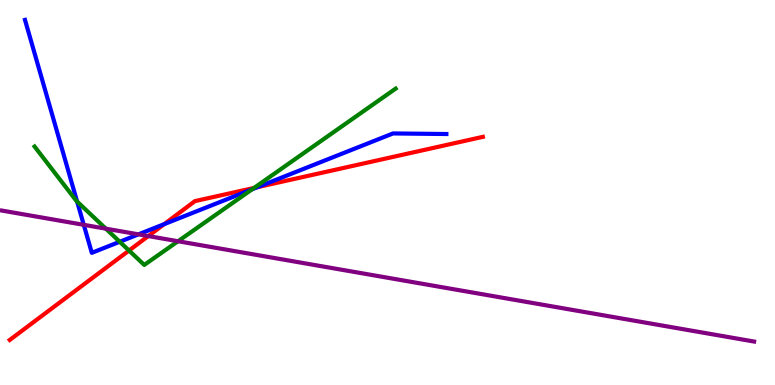[{'lines': ['blue', 'red'], 'intersections': [{'x': 2.12, 'y': 4.18}, {'x': 3.32, 'y': 5.14}]}, {'lines': ['green', 'red'], 'intersections': [{'x': 1.66, 'y': 3.49}, {'x': 3.28, 'y': 5.12}]}, {'lines': ['purple', 'red'], 'intersections': [{'x': 1.91, 'y': 3.87}]}, {'lines': ['blue', 'green'], 'intersections': [{'x': 0.995, 'y': 4.77}, {'x': 1.54, 'y': 3.72}, {'x': 3.25, 'y': 5.08}]}, {'lines': ['blue', 'purple'], 'intersections': [{'x': 1.08, 'y': 4.16}, {'x': 1.79, 'y': 3.91}]}, {'lines': ['green', 'purple'], 'intersections': [{'x': 1.37, 'y': 4.06}, {'x': 2.3, 'y': 3.73}]}]